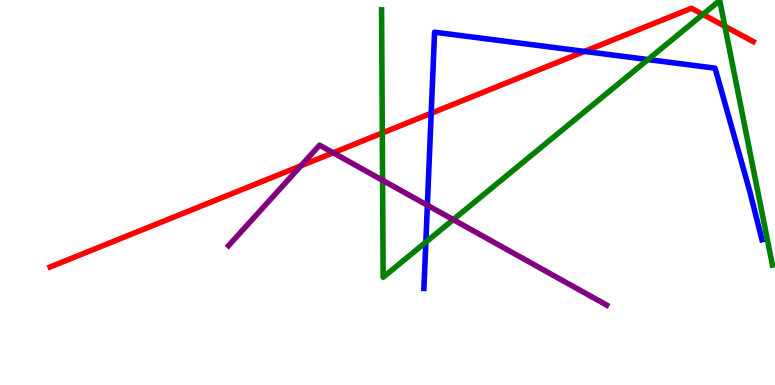[{'lines': ['blue', 'red'], 'intersections': [{'x': 5.56, 'y': 7.06}, {'x': 7.54, 'y': 8.66}]}, {'lines': ['green', 'red'], 'intersections': [{'x': 4.93, 'y': 6.55}, {'x': 9.07, 'y': 9.63}, {'x': 9.35, 'y': 9.32}]}, {'lines': ['purple', 'red'], 'intersections': [{'x': 3.88, 'y': 5.69}, {'x': 4.3, 'y': 6.03}]}, {'lines': ['blue', 'green'], 'intersections': [{'x': 5.49, 'y': 3.71}, {'x': 8.36, 'y': 8.45}]}, {'lines': ['blue', 'purple'], 'intersections': [{'x': 5.51, 'y': 4.67}]}, {'lines': ['green', 'purple'], 'intersections': [{'x': 4.94, 'y': 5.32}, {'x': 5.85, 'y': 4.3}]}]